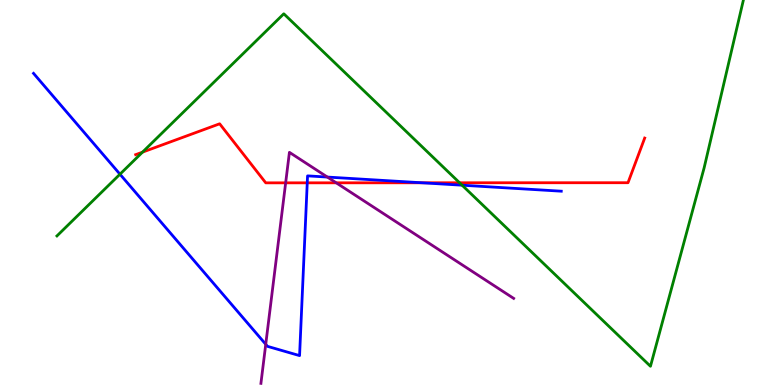[{'lines': ['blue', 'red'], 'intersections': [{'x': 3.96, 'y': 5.25}, {'x': 5.45, 'y': 5.25}]}, {'lines': ['green', 'red'], 'intersections': [{'x': 1.84, 'y': 6.05}, {'x': 5.93, 'y': 5.25}]}, {'lines': ['purple', 'red'], 'intersections': [{'x': 3.69, 'y': 5.25}, {'x': 4.34, 'y': 5.25}]}, {'lines': ['blue', 'green'], 'intersections': [{'x': 1.55, 'y': 5.48}, {'x': 5.96, 'y': 5.19}]}, {'lines': ['blue', 'purple'], 'intersections': [{'x': 3.43, 'y': 1.06}, {'x': 4.22, 'y': 5.4}]}, {'lines': ['green', 'purple'], 'intersections': []}]